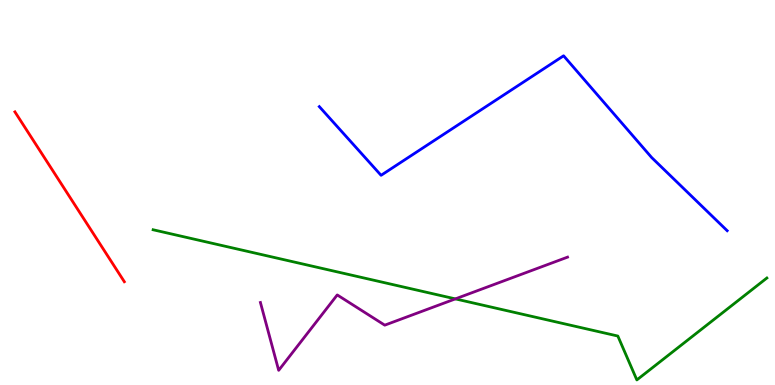[{'lines': ['blue', 'red'], 'intersections': []}, {'lines': ['green', 'red'], 'intersections': []}, {'lines': ['purple', 'red'], 'intersections': []}, {'lines': ['blue', 'green'], 'intersections': []}, {'lines': ['blue', 'purple'], 'intersections': []}, {'lines': ['green', 'purple'], 'intersections': [{'x': 5.88, 'y': 2.24}]}]